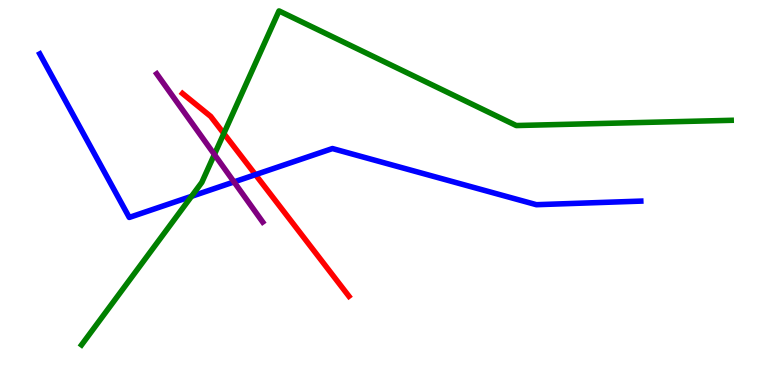[{'lines': ['blue', 'red'], 'intersections': [{'x': 3.3, 'y': 5.46}]}, {'lines': ['green', 'red'], 'intersections': [{'x': 2.89, 'y': 6.53}]}, {'lines': ['purple', 'red'], 'intersections': []}, {'lines': ['blue', 'green'], 'intersections': [{'x': 2.47, 'y': 4.9}]}, {'lines': ['blue', 'purple'], 'intersections': [{'x': 3.02, 'y': 5.27}]}, {'lines': ['green', 'purple'], 'intersections': [{'x': 2.77, 'y': 5.99}]}]